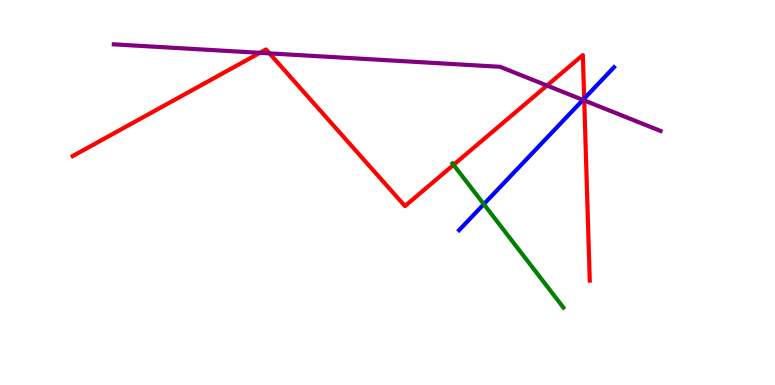[{'lines': ['blue', 'red'], 'intersections': [{'x': 7.54, 'y': 7.44}]}, {'lines': ['green', 'red'], 'intersections': [{'x': 5.85, 'y': 5.72}]}, {'lines': ['purple', 'red'], 'intersections': [{'x': 3.35, 'y': 8.63}, {'x': 3.48, 'y': 8.61}, {'x': 7.06, 'y': 7.78}, {'x': 7.54, 'y': 7.39}]}, {'lines': ['blue', 'green'], 'intersections': [{'x': 6.24, 'y': 4.7}]}, {'lines': ['blue', 'purple'], 'intersections': [{'x': 7.52, 'y': 7.4}]}, {'lines': ['green', 'purple'], 'intersections': []}]